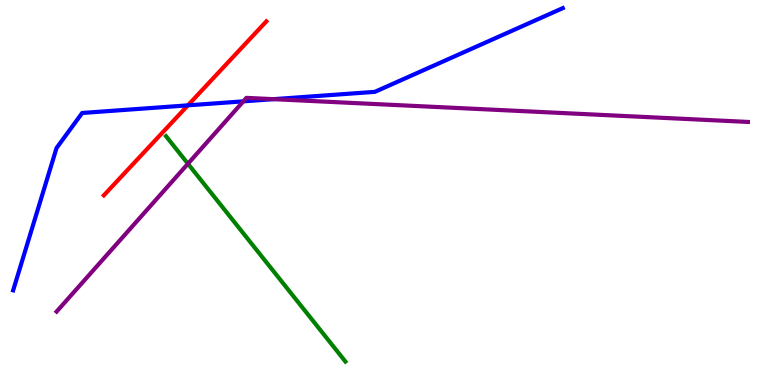[{'lines': ['blue', 'red'], 'intersections': [{'x': 2.42, 'y': 7.26}]}, {'lines': ['green', 'red'], 'intersections': []}, {'lines': ['purple', 'red'], 'intersections': []}, {'lines': ['blue', 'green'], 'intersections': []}, {'lines': ['blue', 'purple'], 'intersections': [{'x': 3.14, 'y': 7.37}, {'x': 3.53, 'y': 7.42}]}, {'lines': ['green', 'purple'], 'intersections': [{'x': 2.42, 'y': 5.75}]}]